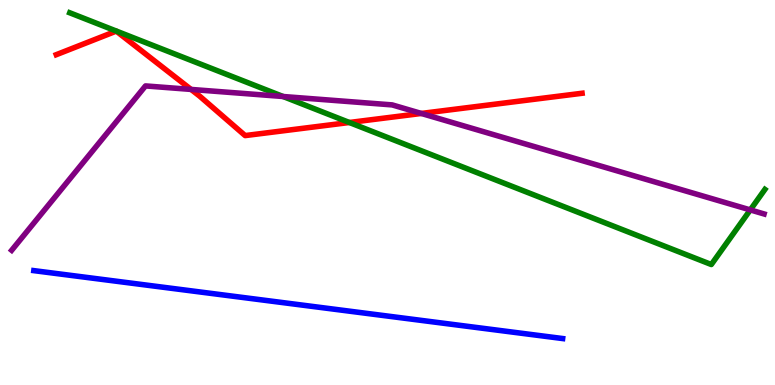[{'lines': ['blue', 'red'], 'intersections': []}, {'lines': ['green', 'red'], 'intersections': [{'x': 4.51, 'y': 6.82}]}, {'lines': ['purple', 'red'], 'intersections': [{'x': 2.47, 'y': 7.68}, {'x': 5.44, 'y': 7.05}]}, {'lines': ['blue', 'green'], 'intersections': []}, {'lines': ['blue', 'purple'], 'intersections': []}, {'lines': ['green', 'purple'], 'intersections': [{'x': 3.65, 'y': 7.49}, {'x': 9.68, 'y': 4.55}]}]